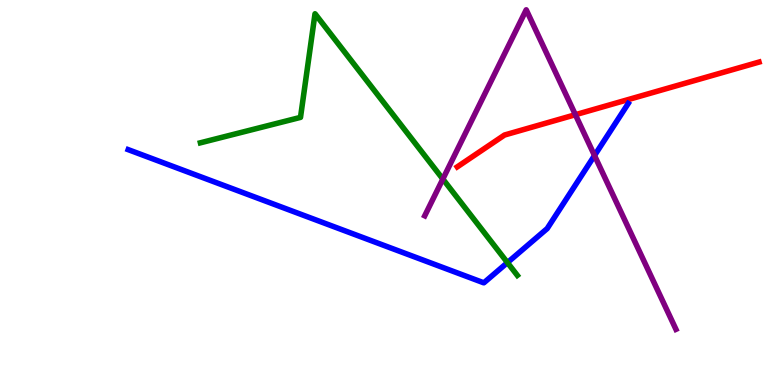[{'lines': ['blue', 'red'], 'intersections': []}, {'lines': ['green', 'red'], 'intersections': []}, {'lines': ['purple', 'red'], 'intersections': [{'x': 7.42, 'y': 7.02}]}, {'lines': ['blue', 'green'], 'intersections': [{'x': 6.55, 'y': 3.18}]}, {'lines': ['blue', 'purple'], 'intersections': [{'x': 7.67, 'y': 5.96}]}, {'lines': ['green', 'purple'], 'intersections': [{'x': 5.71, 'y': 5.35}]}]